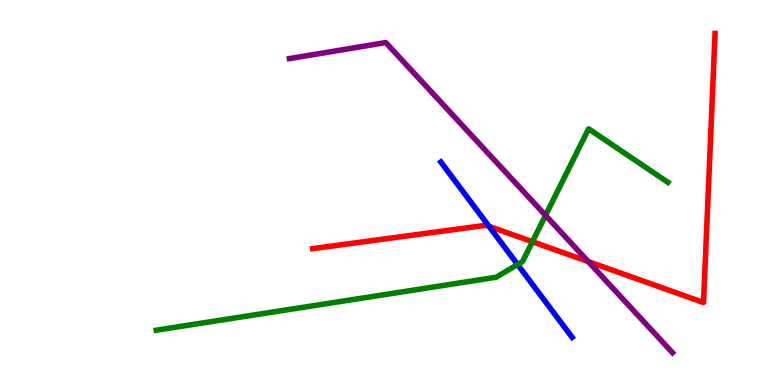[{'lines': ['blue', 'red'], 'intersections': [{'x': 6.31, 'y': 4.12}]}, {'lines': ['green', 'red'], 'intersections': [{'x': 6.87, 'y': 3.72}]}, {'lines': ['purple', 'red'], 'intersections': [{'x': 7.59, 'y': 3.21}]}, {'lines': ['blue', 'green'], 'intersections': [{'x': 6.68, 'y': 3.13}]}, {'lines': ['blue', 'purple'], 'intersections': []}, {'lines': ['green', 'purple'], 'intersections': [{'x': 7.04, 'y': 4.41}]}]